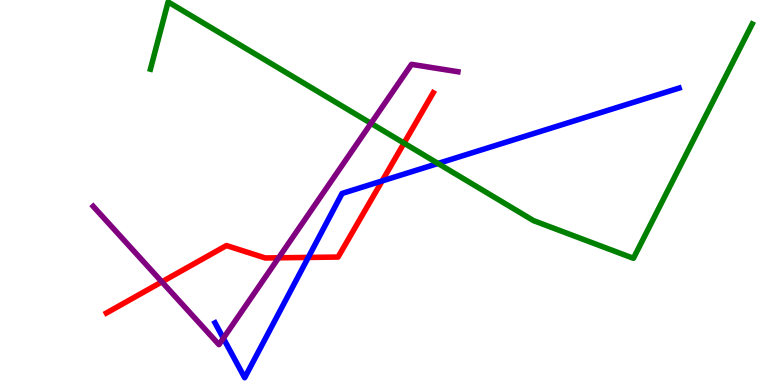[{'lines': ['blue', 'red'], 'intersections': [{'x': 3.98, 'y': 3.31}, {'x': 4.93, 'y': 5.3}]}, {'lines': ['green', 'red'], 'intersections': [{'x': 5.21, 'y': 6.28}]}, {'lines': ['purple', 'red'], 'intersections': [{'x': 2.09, 'y': 2.68}, {'x': 3.6, 'y': 3.3}]}, {'lines': ['blue', 'green'], 'intersections': [{'x': 5.65, 'y': 5.75}]}, {'lines': ['blue', 'purple'], 'intersections': [{'x': 2.88, 'y': 1.21}]}, {'lines': ['green', 'purple'], 'intersections': [{'x': 4.79, 'y': 6.8}]}]